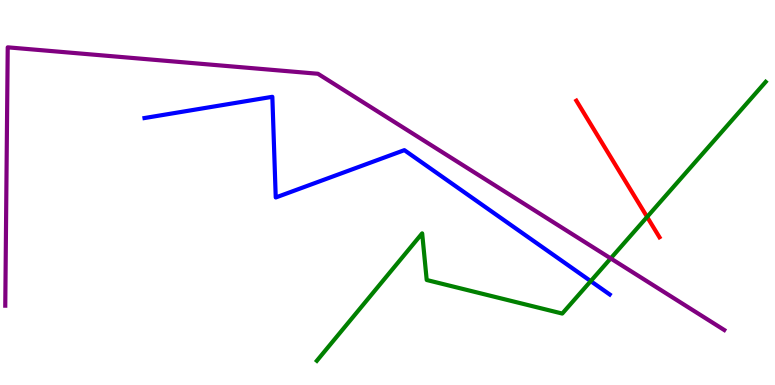[{'lines': ['blue', 'red'], 'intersections': []}, {'lines': ['green', 'red'], 'intersections': [{'x': 8.35, 'y': 4.37}]}, {'lines': ['purple', 'red'], 'intersections': []}, {'lines': ['blue', 'green'], 'intersections': [{'x': 7.62, 'y': 2.7}]}, {'lines': ['blue', 'purple'], 'intersections': []}, {'lines': ['green', 'purple'], 'intersections': [{'x': 7.88, 'y': 3.29}]}]